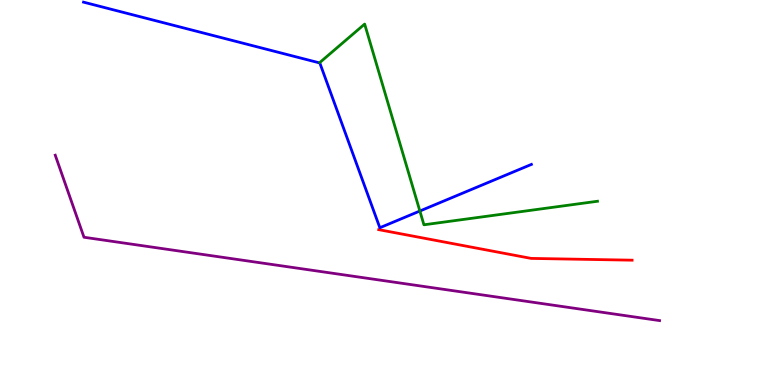[{'lines': ['blue', 'red'], 'intersections': []}, {'lines': ['green', 'red'], 'intersections': []}, {'lines': ['purple', 'red'], 'intersections': []}, {'lines': ['blue', 'green'], 'intersections': [{'x': 5.42, 'y': 4.52}]}, {'lines': ['blue', 'purple'], 'intersections': []}, {'lines': ['green', 'purple'], 'intersections': []}]